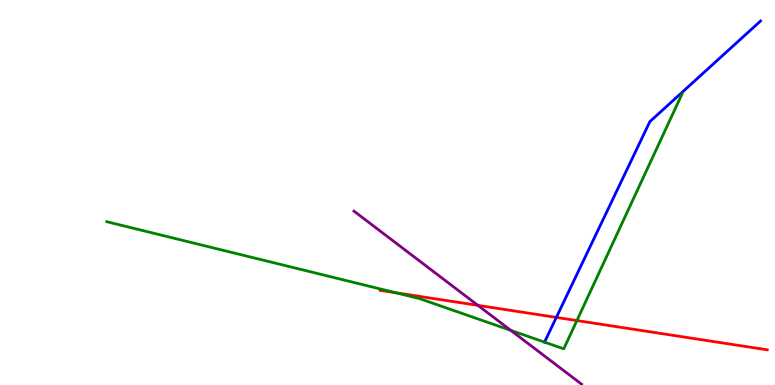[{'lines': ['blue', 'red'], 'intersections': [{'x': 7.18, 'y': 1.76}]}, {'lines': ['green', 'red'], 'intersections': [{'x': 5.1, 'y': 2.4}, {'x': 7.44, 'y': 1.67}]}, {'lines': ['purple', 'red'], 'intersections': [{'x': 6.17, 'y': 2.07}]}, {'lines': ['blue', 'green'], 'intersections': [{'x': 7.03, 'y': 1.11}]}, {'lines': ['blue', 'purple'], 'intersections': []}, {'lines': ['green', 'purple'], 'intersections': [{'x': 6.59, 'y': 1.42}]}]